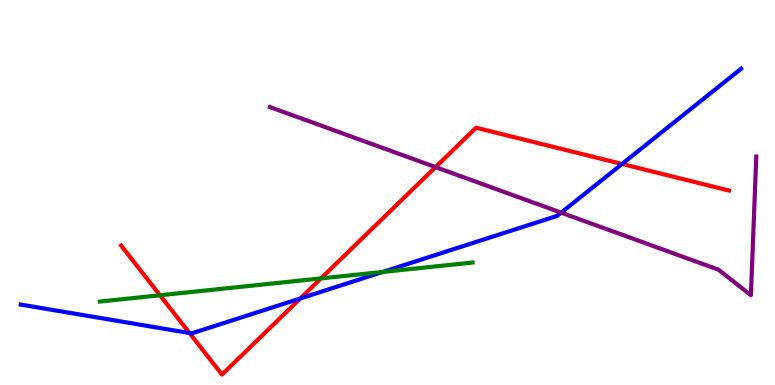[{'lines': ['blue', 'red'], 'intersections': [{'x': 2.45, 'y': 1.35}, {'x': 3.88, 'y': 2.25}, {'x': 8.03, 'y': 5.74}]}, {'lines': ['green', 'red'], 'intersections': [{'x': 2.06, 'y': 2.33}, {'x': 4.14, 'y': 2.77}]}, {'lines': ['purple', 'red'], 'intersections': [{'x': 5.62, 'y': 5.66}]}, {'lines': ['blue', 'green'], 'intersections': [{'x': 4.94, 'y': 2.94}]}, {'lines': ['blue', 'purple'], 'intersections': [{'x': 7.24, 'y': 4.48}]}, {'lines': ['green', 'purple'], 'intersections': []}]